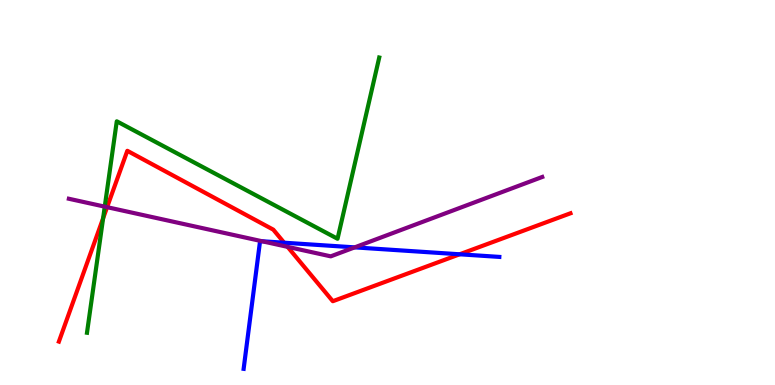[{'lines': ['blue', 'red'], 'intersections': [{'x': 3.67, 'y': 3.7}, {'x': 5.93, 'y': 3.4}]}, {'lines': ['green', 'red'], 'intersections': [{'x': 1.33, 'y': 4.33}]}, {'lines': ['purple', 'red'], 'intersections': [{'x': 1.38, 'y': 4.62}, {'x': 3.71, 'y': 3.59}]}, {'lines': ['blue', 'green'], 'intersections': []}, {'lines': ['blue', 'purple'], 'intersections': [{'x': 3.38, 'y': 3.73}, {'x': 4.58, 'y': 3.57}]}, {'lines': ['green', 'purple'], 'intersections': [{'x': 1.35, 'y': 4.63}]}]